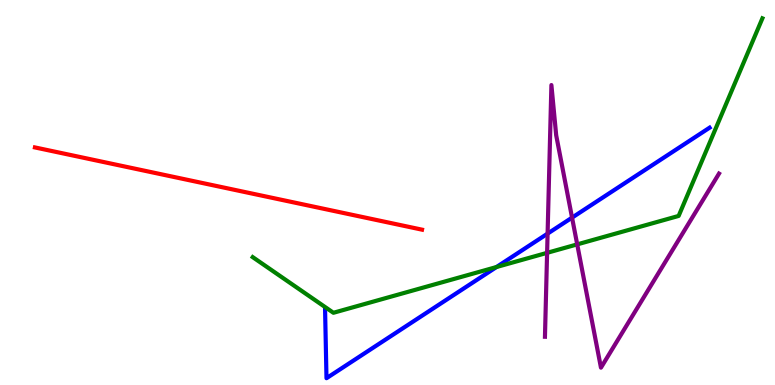[{'lines': ['blue', 'red'], 'intersections': []}, {'lines': ['green', 'red'], 'intersections': []}, {'lines': ['purple', 'red'], 'intersections': []}, {'lines': ['blue', 'green'], 'intersections': [{'x': 6.41, 'y': 3.06}]}, {'lines': ['blue', 'purple'], 'intersections': [{'x': 7.07, 'y': 3.93}, {'x': 7.38, 'y': 4.35}]}, {'lines': ['green', 'purple'], 'intersections': [{'x': 7.06, 'y': 3.43}, {'x': 7.45, 'y': 3.65}]}]